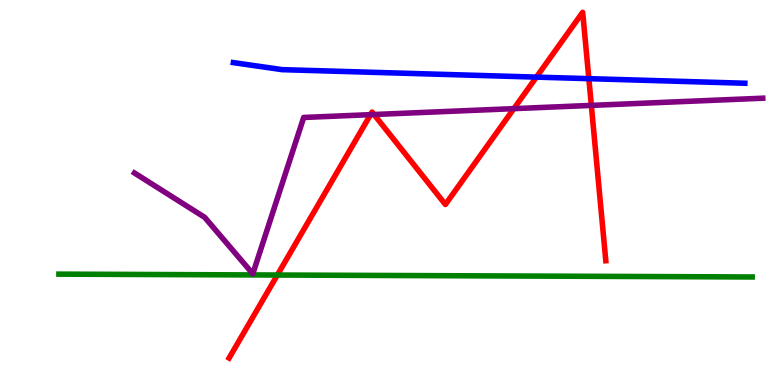[{'lines': ['blue', 'red'], 'intersections': [{'x': 6.92, 'y': 8.0}, {'x': 7.6, 'y': 7.96}]}, {'lines': ['green', 'red'], 'intersections': [{'x': 3.58, 'y': 2.86}]}, {'lines': ['purple', 'red'], 'intersections': [{'x': 4.78, 'y': 7.02}, {'x': 4.83, 'y': 7.03}, {'x': 6.63, 'y': 7.18}, {'x': 7.63, 'y': 7.26}]}, {'lines': ['blue', 'green'], 'intersections': []}, {'lines': ['blue', 'purple'], 'intersections': []}, {'lines': ['green', 'purple'], 'intersections': []}]